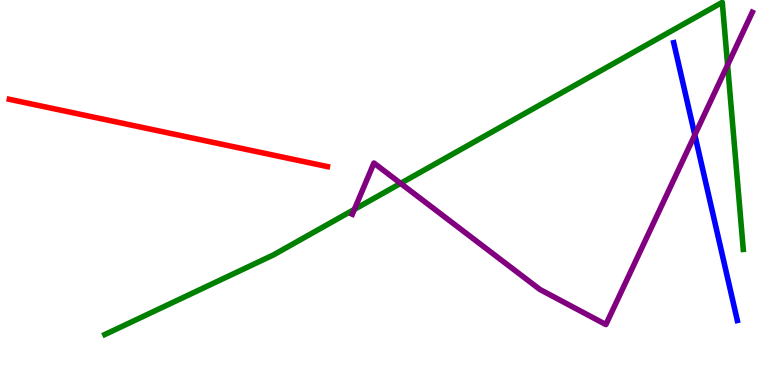[{'lines': ['blue', 'red'], 'intersections': []}, {'lines': ['green', 'red'], 'intersections': []}, {'lines': ['purple', 'red'], 'intersections': []}, {'lines': ['blue', 'green'], 'intersections': []}, {'lines': ['blue', 'purple'], 'intersections': [{'x': 8.97, 'y': 6.5}]}, {'lines': ['green', 'purple'], 'intersections': [{'x': 4.57, 'y': 4.56}, {'x': 5.17, 'y': 5.24}, {'x': 9.39, 'y': 8.31}]}]